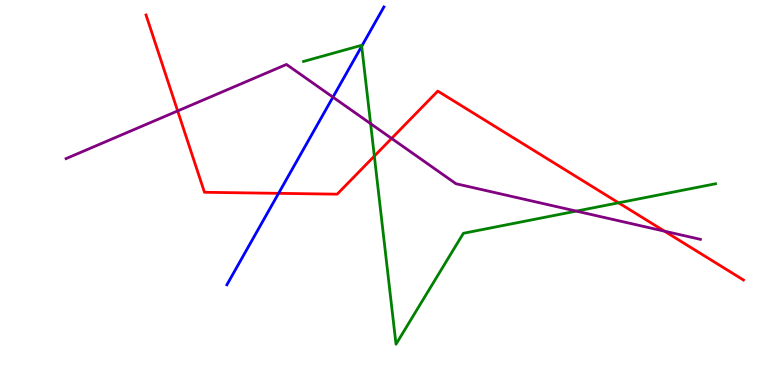[{'lines': ['blue', 'red'], 'intersections': [{'x': 3.59, 'y': 4.98}]}, {'lines': ['green', 'red'], 'intersections': [{'x': 4.83, 'y': 5.95}, {'x': 7.98, 'y': 4.73}]}, {'lines': ['purple', 'red'], 'intersections': [{'x': 2.29, 'y': 7.12}, {'x': 5.05, 'y': 6.4}, {'x': 8.57, 'y': 4.0}]}, {'lines': ['blue', 'green'], 'intersections': [{'x': 4.67, 'y': 8.8}]}, {'lines': ['blue', 'purple'], 'intersections': [{'x': 4.3, 'y': 7.48}]}, {'lines': ['green', 'purple'], 'intersections': [{'x': 4.78, 'y': 6.79}, {'x': 7.44, 'y': 4.52}]}]